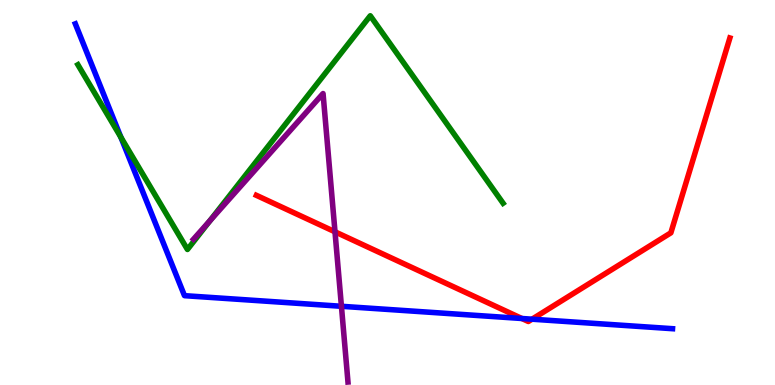[{'lines': ['blue', 'red'], 'intersections': [{'x': 6.73, 'y': 1.73}, {'x': 6.86, 'y': 1.71}]}, {'lines': ['green', 'red'], 'intersections': []}, {'lines': ['purple', 'red'], 'intersections': [{'x': 4.32, 'y': 3.98}]}, {'lines': ['blue', 'green'], 'intersections': [{'x': 1.56, 'y': 6.44}]}, {'lines': ['blue', 'purple'], 'intersections': [{'x': 4.41, 'y': 2.04}]}, {'lines': ['green', 'purple'], 'intersections': [{'x': 2.71, 'y': 4.27}]}]